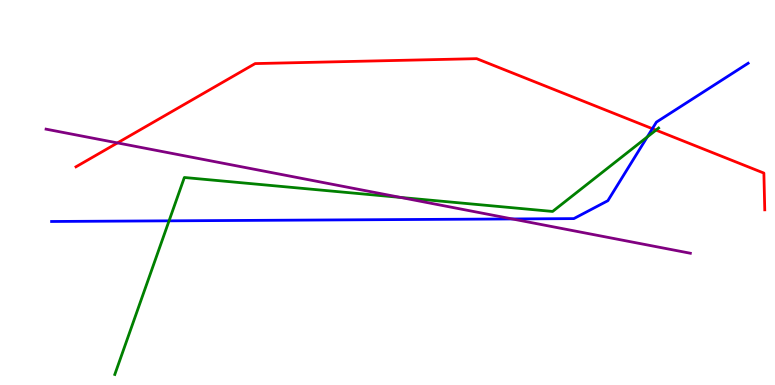[{'lines': ['blue', 'red'], 'intersections': [{'x': 8.42, 'y': 6.66}]}, {'lines': ['green', 'red'], 'intersections': [{'x': 8.46, 'y': 6.62}]}, {'lines': ['purple', 'red'], 'intersections': [{'x': 1.52, 'y': 6.29}]}, {'lines': ['blue', 'green'], 'intersections': [{'x': 2.18, 'y': 4.26}, {'x': 8.35, 'y': 6.44}]}, {'lines': ['blue', 'purple'], 'intersections': [{'x': 6.61, 'y': 4.31}]}, {'lines': ['green', 'purple'], 'intersections': [{'x': 5.17, 'y': 4.87}]}]